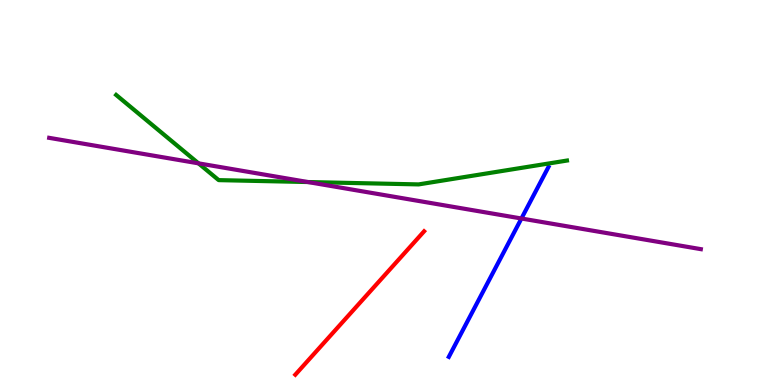[{'lines': ['blue', 'red'], 'intersections': []}, {'lines': ['green', 'red'], 'intersections': []}, {'lines': ['purple', 'red'], 'intersections': []}, {'lines': ['blue', 'green'], 'intersections': []}, {'lines': ['blue', 'purple'], 'intersections': [{'x': 6.73, 'y': 4.32}]}, {'lines': ['green', 'purple'], 'intersections': [{'x': 2.56, 'y': 5.76}, {'x': 3.97, 'y': 5.27}]}]